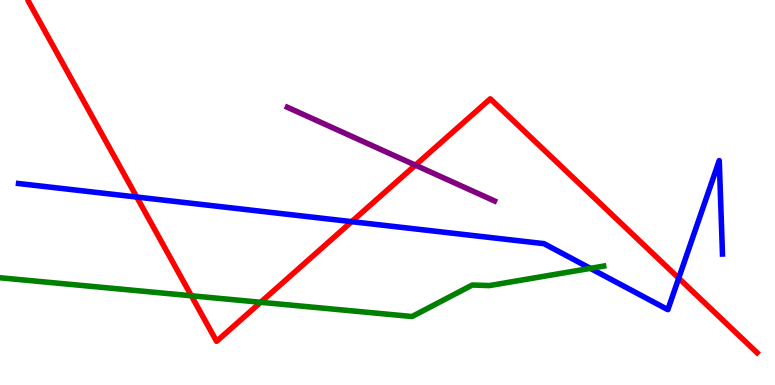[{'lines': ['blue', 'red'], 'intersections': [{'x': 1.76, 'y': 4.88}, {'x': 4.54, 'y': 4.24}, {'x': 8.76, 'y': 2.77}]}, {'lines': ['green', 'red'], 'intersections': [{'x': 2.47, 'y': 2.32}, {'x': 3.36, 'y': 2.15}]}, {'lines': ['purple', 'red'], 'intersections': [{'x': 5.36, 'y': 5.71}]}, {'lines': ['blue', 'green'], 'intersections': [{'x': 7.62, 'y': 3.03}]}, {'lines': ['blue', 'purple'], 'intersections': []}, {'lines': ['green', 'purple'], 'intersections': []}]